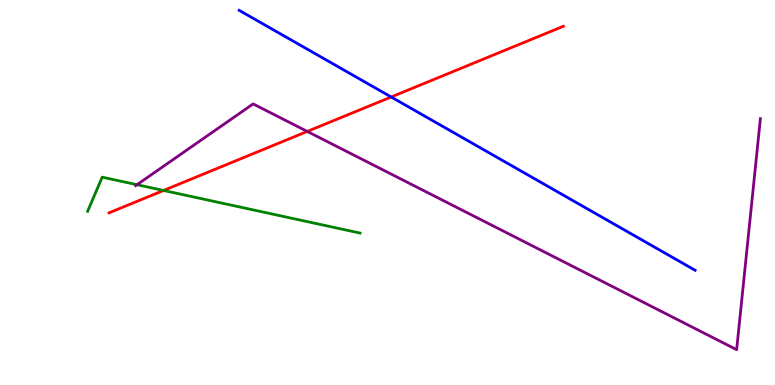[{'lines': ['blue', 'red'], 'intersections': [{'x': 5.05, 'y': 7.48}]}, {'lines': ['green', 'red'], 'intersections': [{'x': 2.11, 'y': 5.05}]}, {'lines': ['purple', 'red'], 'intersections': [{'x': 3.96, 'y': 6.59}]}, {'lines': ['blue', 'green'], 'intersections': []}, {'lines': ['blue', 'purple'], 'intersections': []}, {'lines': ['green', 'purple'], 'intersections': [{'x': 1.77, 'y': 5.2}]}]